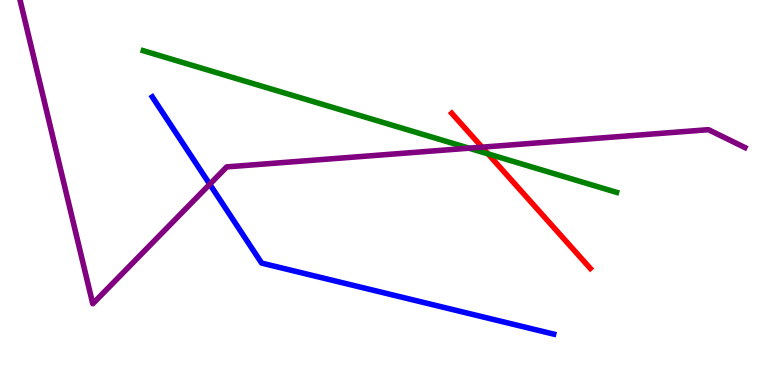[{'lines': ['blue', 'red'], 'intersections': []}, {'lines': ['green', 'red'], 'intersections': [{'x': 6.3, 'y': 6.0}]}, {'lines': ['purple', 'red'], 'intersections': [{'x': 6.22, 'y': 6.18}]}, {'lines': ['blue', 'green'], 'intersections': []}, {'lines': ['blue', 'purple'], 'intersections': [{'x': 2.71, 'y': 5.21}]}, {'lines': ['green', 'purple'], 'intersections': [{'x': 6.05, 'y': 6.15}]}]